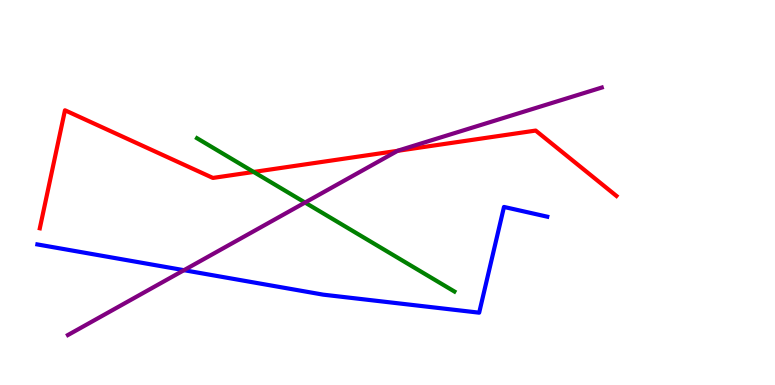[{'lines': ['blue', 'red'], 'intersections': []}, {'lines': ['green', 'red'], 'intersections': [{'x': 3.27, 'y': 5.53}]}, {'lines': ['purple', 'red'], 'intersections': [{'x': 5.13, 'y': 6.08}]}, {'lines': ['blue', 'green'], 'intersections': []}, {'lines': ['blue', 'purple'], 'intersections': [{'x': 2.37, 'y': 2.98}]}, {'lines': ['green', 'purple'], 'intersections': [{'x': 3.94, 'y': 4.74}]}]